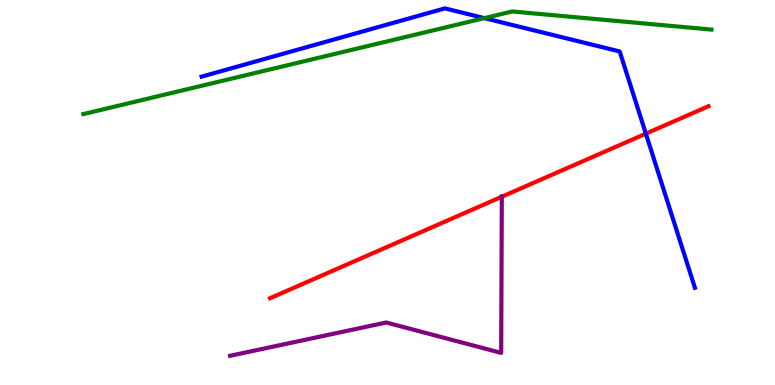[{'lines': ['blue', 'red'], 'intersections': [{'x': 8.33, 'y': 6.53}]}, {'lines': ['green', 'red'], 'intersections': []}, {'lines': ['purple', 'red'], 'intersections': [{'x': 6.47, 'y': 4.89}]}, {'lines': ['blue', 'green'], 'intersections': [{'x': 6.25, 'y': 9.53}]}, {'lines': ['blue', 'purple'], 'intersections': []}, {'lines': ['green', 'purple'], 'intersections': []}]